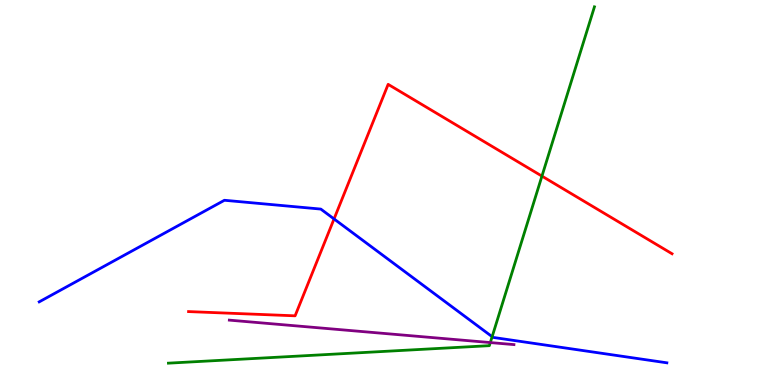[{'lines': ['blue', 'red'], 'intersections': [{'x': 4.31, 'y': 4.31}]}, {'lines': ['green', 'red'], 'intersections': [{'x': 6.99, 'y': 5.43}]}, {'lines': ['purple', 'red'], 'intersections': []}, {'lines': ['blue', 'green'], 'intersections': [{'x': 6.35, 'y': 1.25}]}, {'lines': ['blue', 'purple'], 'intersections': []}, {'lines': ['green', 'purple'], 'intersections': [{'x': 6.33, 'y': 1.1}]}]